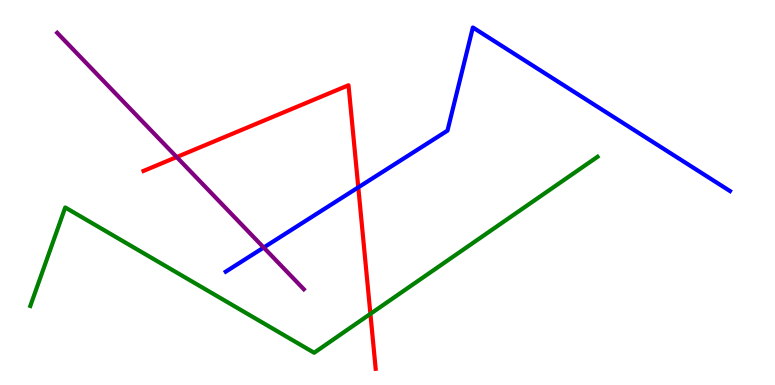[{'lines': ['blue', 'red'], 'intersections': [{'x': 4.62, 'y': 5.13}]}, {'lines': ['green', 'red'], 'intersections': [{'x': 4.78, 'y': 1.85}]}, {'lines': ['purple', 'red'], 'intersections': [{'x': 2.28, 'y': 5.92}]}, {'lines': ['blue', 'green'], 'intersections': []}, {'lines': ['blue', 'purple'], 'intersections': [{'x': 3.4, 'y': 3.57}]}, {'lines': ['green', 'purple'], 'intersections': []}]